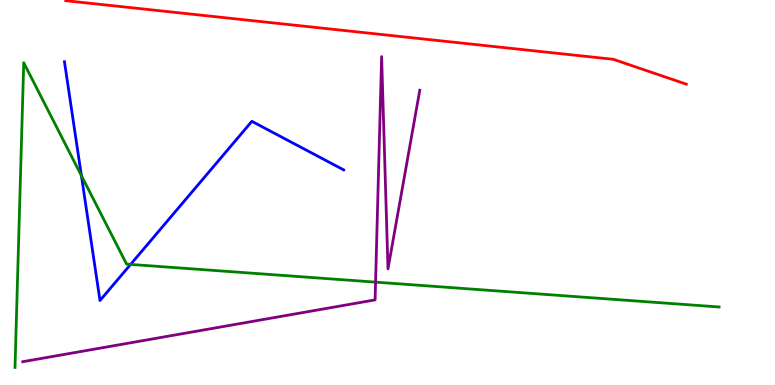[{'lines': ['blue', 'red'], 'intersections': []}, {'lines': ['green', 'red'], 'intersections': []}, {'lines': ['purple', 'red'], 'intersections': []}, {'lines': ['blue', 'green'], 'intersections': [{'x': 1.05, 'y': 5.44}, {'x': 1.69, 'y': 3.13}]}, {'lines': ['blue', 'purple'], 'intersections': []}, {'lines': ['green', 'purple'], 'intersections': [{'x': 4.85, 'y': 2.67}]}]